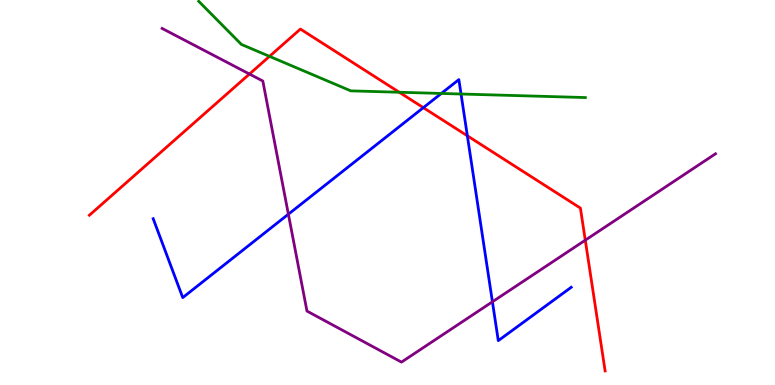[{'lines': ['blue', 'red'], 'intersections': [{'x': 5.46, 'y': 7.2}, {'x': 6.03, 'y': 6.47}]}, {'lines': ['green', 'red'], 'intersections': [{'x': 3.48, 'y': 8.54}, {'x': 5.15, 'y': 7.6}]}, {'lines': ['purple', 'red'], 'intersections': [{'x': 3.22, 'y': 8.08}, {'x': 7.55, 'y': 3.76}]}, {'lines': ['blue', 'green'], 'intersections': [{'x': 5.69, 'y': 7.57}, {'x': 5.95, 'y': 7.56}]}, {'lines': ['blue', 'purple'], 'intersections': [{'x': 3.72, 'y': 4.44}, {'x': 6.35, 'y': 2.16}]}, {'lines': ['green', 'purple'], 'intersections': []}]